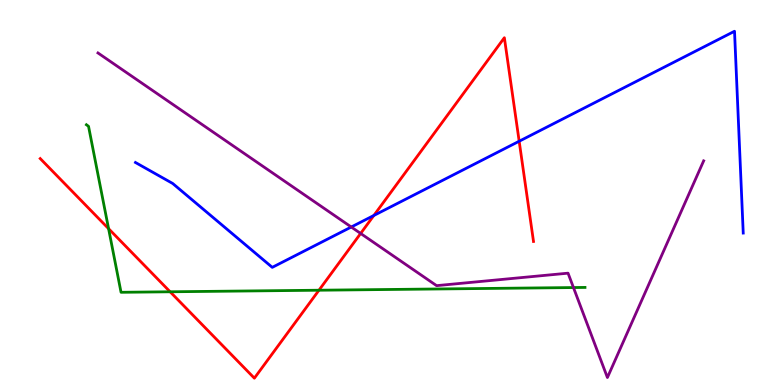[{'lines': ['blue', 'red'], 'intersections': [{'x': 4.82, 'y': 4.4}, {'x': 6.7, 'y': 6.33}]}, {'lines': ['green', 'red'], 'intersections': [{'x': 1.4, 'y': 4.06}, {'x': 2.2, 'y': 2.42}, {'x': 4.12, 'y': 2.46}]}, {'lines': ['purple', 'red'], 'intersections': [{'x': 4.65, 'y': 3.94}]}, {'lines': ['blue', 'green'], 'intersections': []}, {'lines': ['blue', 'purple'], 'intersections': [{'x': 4.53, 'y': 4.1}]}, {'lines': ['green', 'purple'], 'intersections': [{'x': 7.4, 'y': 2.53}]}]